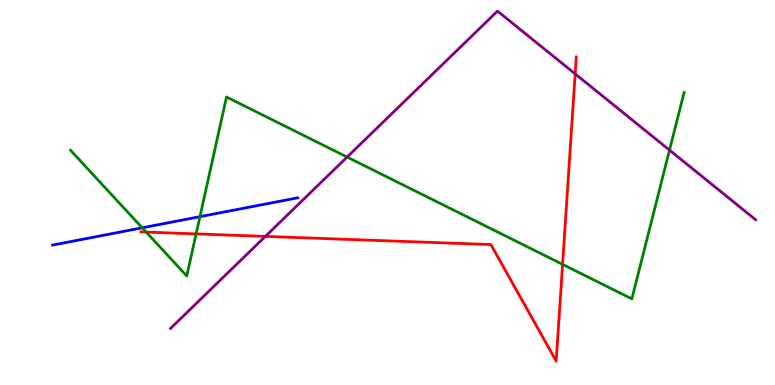[{'lines': ['blue', 'red'], 'intersections': []}, {'lines': ['green', 'red'], 'intersections': [{'x': 1.89, 'y': 3.97}, {'x': 2.53, 'y': 3.92}, {'x': 7.26, 'y': 3.13}]}, {'lines': ['purple', 'red'], 'intersections': [{'x': 3.42, 'y': 3.86}, {'x': 7.42, 'y': 8.08}]}, {'lines': ['blue', 'green'], 'intersections': [{'x': 1.84, 'y': 4.08}, {'x': 2.58, 'y': 4.37}]}, {'lines': ['blue', 'purple'], 'intersections': []}, {'lines': ['green', 'purple'], 'intersections': [{'x': 4.48, 'y': 5.92}, {'x': 8.64, 'y': 6.1}]}]